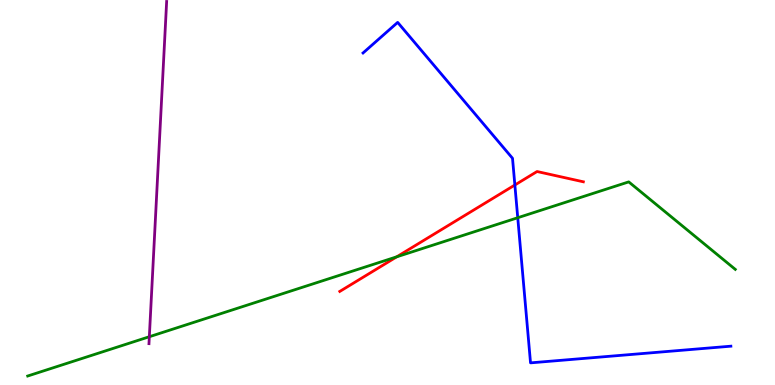[{'lines': ['blue', 'red'], 'intersections': [{'x': 6.64, 'y': 5.19}]}, {'lines': ['green', 'red'], 'intersections': [{'x': 5.12, 'y': 3.33}]}, {'lines': ['purple', 'red'], 'intersections': []}, {'lines': ['blue', 'green'], 'intersections': [{'x': 6.68, 'y': 4.34}]}, {'lines': ['blue', 'purple'], 'intersections': []}, {'lines': ['green', 'purple'], 'intersections': [{'x': 1.93, 'y': 1.25}]}]